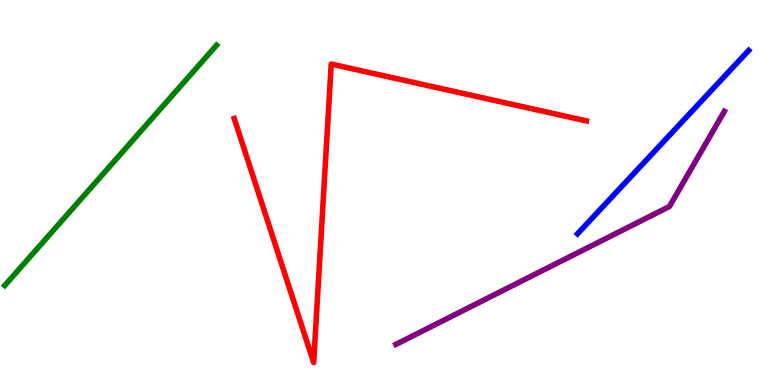[{'lines': ['blue', 'red'], 'intersections': []}, {'lines': ['green', 'red'], 'intersections': []}, {'lines': ['purple', 'red'], 'intersections': []}, {'lines': ['blue', 'green'], 'intersections': []}, {'lines': ['blue', 'purple'], 'intersections': []}, {'lines': ['green', 'purple'], 'intersections': []}]